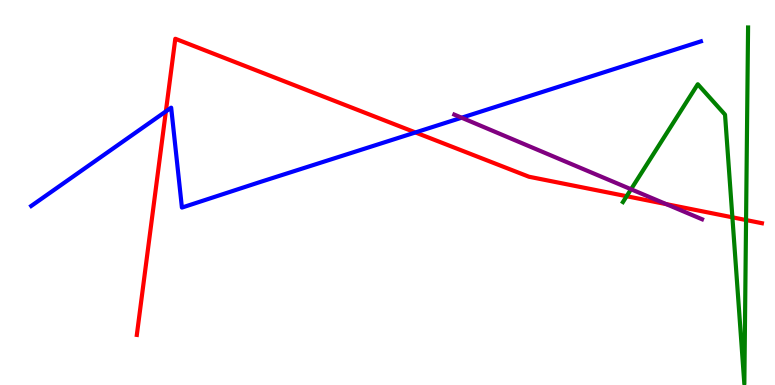[{'lines': ['blue', 'red'], 'intersections': [{'x': 2.14, 'y': 7.11}, {'x': 5.36, 'y': 6.56}]}, {'lines': ['green', 'red'], 'intersections': [{'x': 8.09, 'y': 4.9}, {'x': 9.45, 'y': 4.36}, {'x': 9.63, 'y': 4.28}]}, {'lines': ['purple', 'red'], 'intersections': [{'x': 8.6, 'y': 4.7}]}, {'lines': ['blue', 'green'], 'intersections': []}, {'lines': ['blue', 'purple'], 'intersections': [{'x': 5.96, 'y': 6.94}]}, {'lines': ['green', 'purple'], 'intersections': [{'x': 8.14, 'y': 5.08}]}]